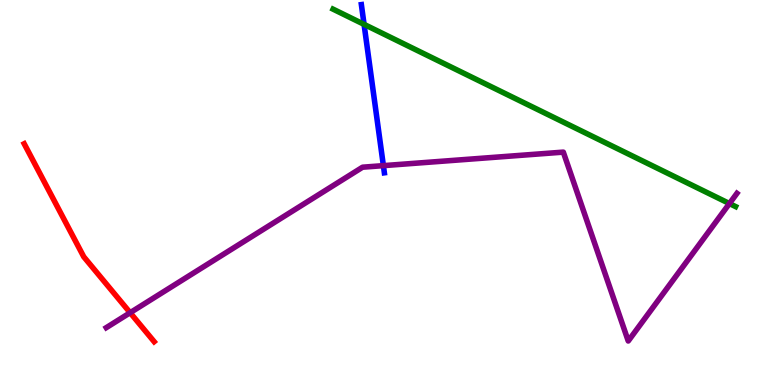[{'lines': ['blue', 'red'], 'intersections': []}, {'lines': ['green', 'red'], 'intersections': []}, {'lines': ['purple', 'red'], 'intersections': [{'x': 1.68, 'y': 1.88}]}, {'lines': ['blue', 'green'], 'intersections': [{'x': 4.7, 'y': 9.37}]}, {'lines': ['blue', 'purple'], 'intersections': [{'x': 4.95, 'y': 5.7}]}, {'lines': ['green', 'purple'], 'intersections': [{'x': 9.41, 'y': 4.71}]}]